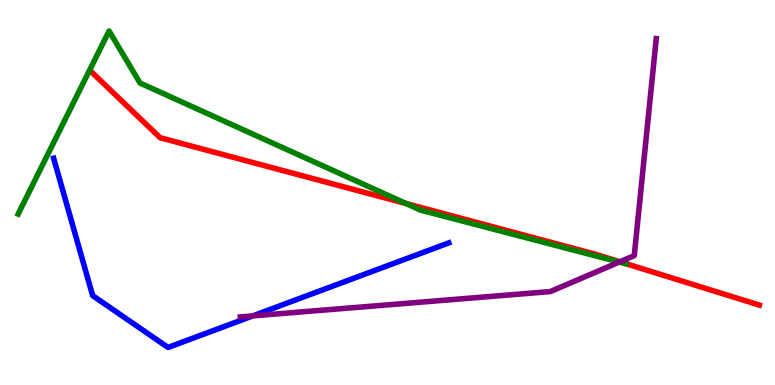[{'lines': ['blue', 'red'], 'intersections': []}, {'lines': ['green', 'red'], 'intersections': [{'x': 5.24, 'y': 4.71}]}, {'lines': ['purple', 'red'], 'intersections': [{'x': 8.0, 'y': 3.2}]}, {'lines': ['blue', 'green'], 'intersections': []}, {'lines': ['blue', 'purple'], 'intersections': [{'x': 3.26, 'y': 1.8}]}, {'lines': ['green', 'purple'], 'intersections': [{'x': 7.99, 'y': 3.19}]}]